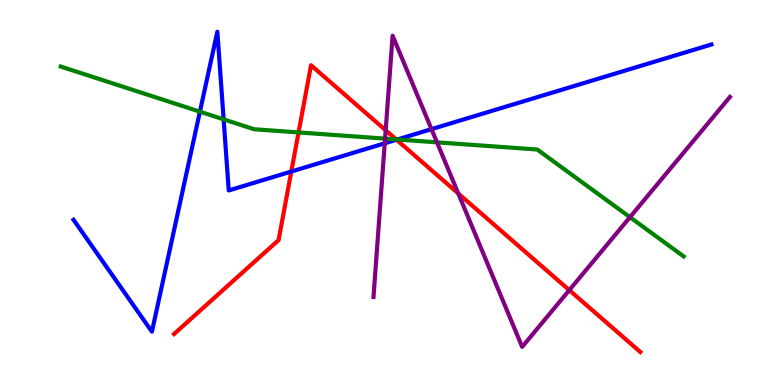[{'lines': ['blue', 'red'], 'intersections': [{'x': 3.76, 'y': 5.54}, {'x': 5.12, 'y': 6.37}]}, {'lines': ['green', 'red'], 'intersections': [{'x': 3.85, 'y': 6.56}, {'x': 5.11, 'y': 6.38}]}, {'lines': ['purple', 'red'], 'intersections': [{'x': 4.98, 'y': 6.62}, {'x': 5.91, 'y': 4.97}, {'x': 7.35, 'y': 2.46}]}, {'lines': ['blue', 'green'], 'intersections': [{'x': 2.58, 'y': 7.1}, {'x': 2.89, 'y': 6.9}, {'x': 5.13, 'y': 6.38}]}, {'lines': ['blue', 'purple'], 'intersections': [{'x': 4.96, 'y': 6.28}, {'x': 5.57, 'y': 6.65}]}, {'lines': ['green', 'purple'], 'intersections': [{'x': 4.97, 'y': 6.4}, {'x': 5.64, 'y': 6.3}, {'x': 8.13, 'y': 4.36}]}]